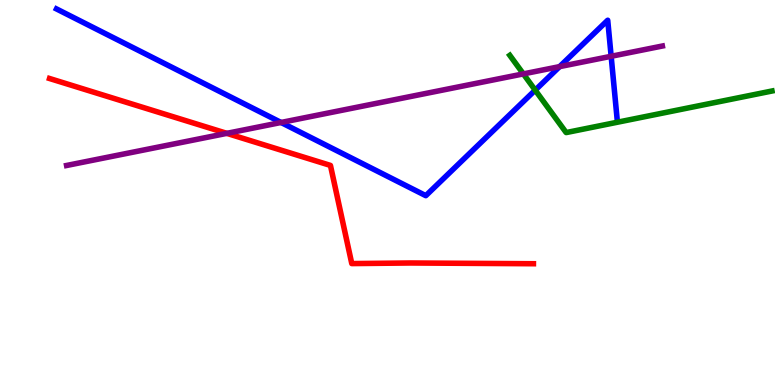[{'lines': ['blue', 'red'], 'intersections': []}, {'lines': ['green', 'red'], 'intersections': []}, {'lines': ['purple', 'red'], 'intersections': [{'x': 2.93, 'y': 6.54}]}, {'lines': ['blue', 'green'], 'intersections': [{'x': 6.91, 'y': 7.66}]}, {'lines': ['blue', 'purple'], 'intersections': [{'x': 3.63, 'y': 6.82}, {'x': 7.22, 'y': 8.27}, {'x': 7.89, 'y': 8.54}]}, {'lines': ['green', 'purple'], 'intersections': [{'x': 6.75, 'y': 8.08}]}]